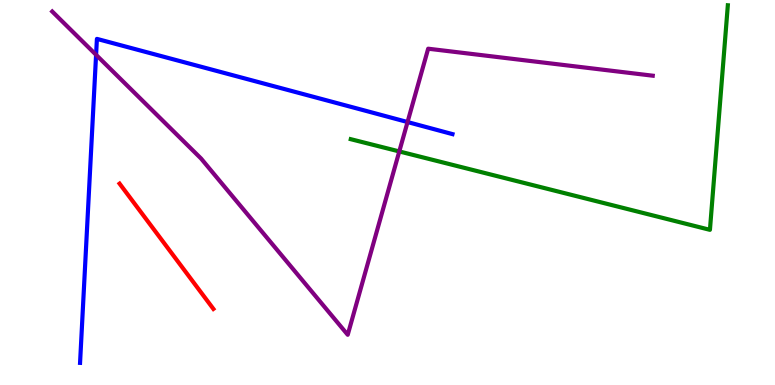[{'lines': ['blue', 'red'], 'intersections': []}, {'lines': ['green', 'red'], 'intersections': []}, {'lines': ['purple', 'red'], 'intersections': []}, {'lines': ['blue', 'green'], 'intersections': []}, {'lines': ['blue', 'purple'], 'intersections': [{'x': 1.24, 'y': 8.58}, {'x': 5.26, 'y': 6.83}]}, {'lines': ['green', 'purple'], 'intersections': [{'x': 5.15, 'y': 6.07}]}]